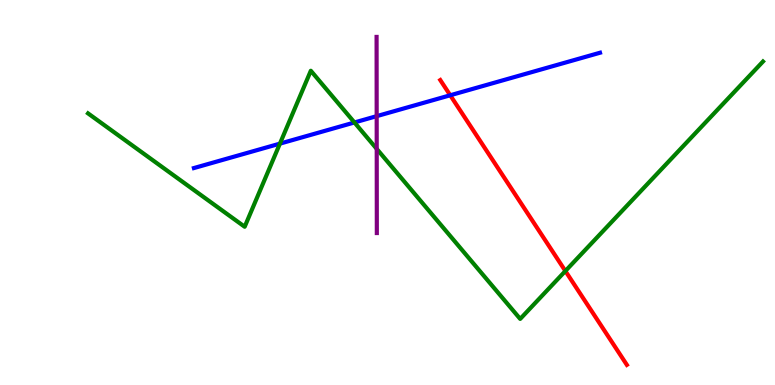[{'lines': ['blue', 'red'], 'intersections': [{'x': 5.81, 'y': 7.53}]}, {'lines': ['green', 'red'], 'intersections': [{'x': 7.3, 'y': 2.96}]}, {'lines': ['purple', 'red'], 'intersections': []}, {'lines': ['blue', 'green'], 'intersections': [{'x': 3.61, 'y': 6.27}, {'x': 4.57, 'y': 6.82}]}, {'lines': ['blue', 'purple'], 'intersections': [{'x': 4.86, 'y': 6.98}]}, {'lines': ['green', 'purple'], 'intersections': [{'x': 4.86, 'y': 6.13}]}]